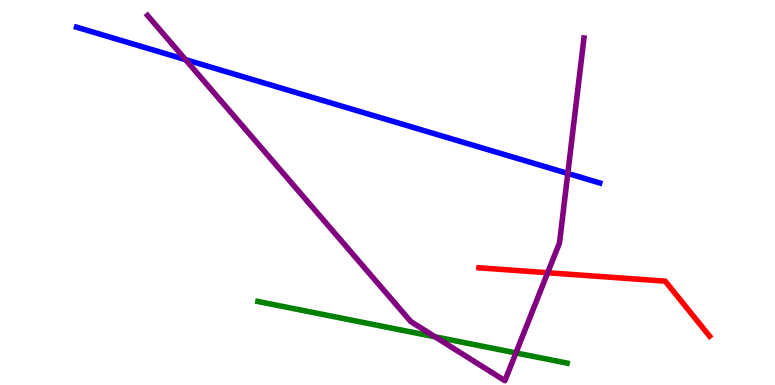[{'lines': ['blue', 'red'], 'intersections': []}, {'lines': ['green', 'red'], 'intersections': []}, {'lines': ['purple', 'red'], 'intersections': [{'x': 7.07, 'y': 2.92}]}, {'lines': ['blue', 'green'], 'intersections': []}, {'lines': ['blue', 'purple'], 'intersections': [{'x': 2.39, 'y': 8.45}, {'x': 7.33, 'y': 5.5}]}, {'lines': ['green', 'purple'], 'intersections': [{'x': 5.61, 'y': 1.25}, {'x': 6.66, 'y': 0.833}]}]